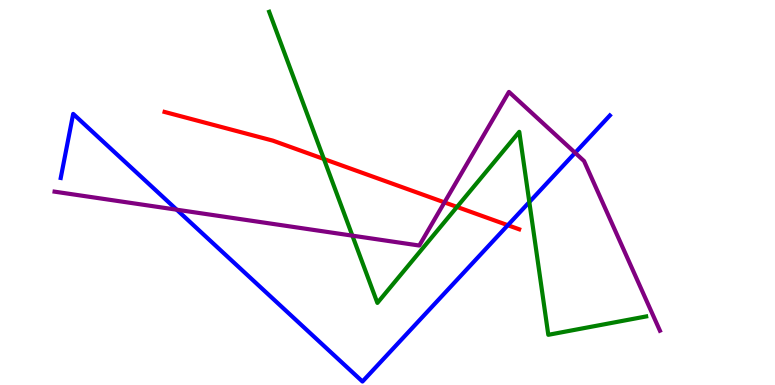[{'lines': ['blue', 'red'], 'intersections': [{'x': 6.55, 'y': 4.15}]}, {'lines': ['green', 'red'], 'intersections': [{'x': 4.18, 'y': 5.87}, {'x': 5.9, 'y': 4.63}]}, {'lines': ['purple', 'red'], 'intersections': [{'x': 5.73, 'y': 4.74}]}, {'lines': ['blue', 'green'], 'intersections': [{'x': 6.83, 'y': 4.75}]}, {'lines': ['blue', 'purple'], 'intersections': [{'x': 2.28, 'y': 4.55}, {'x': 7.42, 'y': 6.03}]}, {'lines': ['green', 'purple'], 'intersections': [{'x': 4.55, 'y': 3.88}]}]